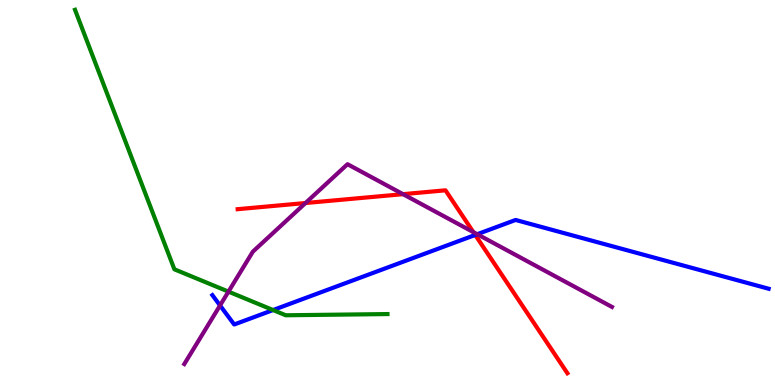[{'lines': ['blue', 'red'], 'intersections': [{'x': 6.13, 'y': 3.9}]}, {'lines': ['green', 'red'], 'intersections': []}, {'lines': ['purple', 'red'], 'intersections': [{'x': 3.94, 'y': 4.73}, {'x': 5.2, 'y': 4.96}, {'x': 6.11, 'y': 3.97}]}, {'lines': ['blue', 'green'], 'intersections': [{'x': 3.52, 'y': 1.95}]}, {'lines': ['blue', 'purple'], 'intersections': [{'x': 2.84, 'y': 2.07}, {'x': 6.16, 'y': 3.92}]}, {'lines': ['green', 'purple'], 'intersections': [{'x': 2.95, 'y': 2.43}]}]